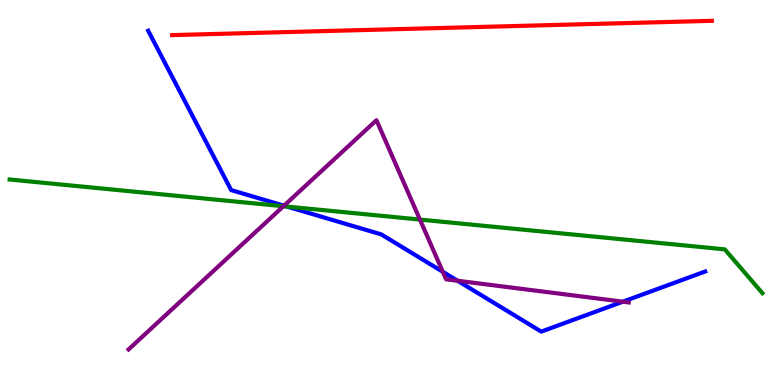[{'lines': ['blue', 'red'], 'intersections': []}, {'lines': ['green', 'red'], 'intersections': []}, {'lines': ['purple', 'red'], 'intersections': []}, {'lines': ['blue', 'green'], 'intersections': [{'x': 3.7, 'y': 4.63}]}, {'lines': ['blue', 'purple'], 'intersections': [{'x': 3.66, 'y': 4.66}, {'x': 5.71, 'y': 2.94}, {'x': 5.9, 'y': 2.71}, {'x': 8.04, 'y': 2.16}]}, {'lines': ['green', 'purple'], 'intersections': [{'x': 3.66, 'y': 4.64}, {'x': 5.42, 'y': 4.3}]}]